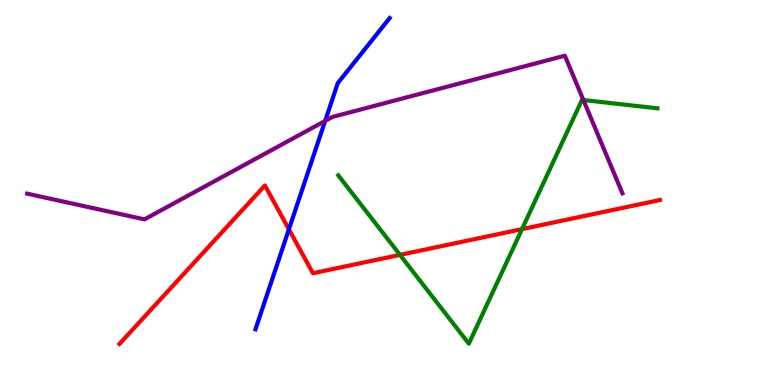[{'lines': ['blue', 'red'], 'intersections': [{'x': 3.73, 'y': 4.04}]}, {'lines': ['green', 'red'], 'intersections': [{'x': 5.16, 'y': 3.38}, {'x': 6.74, 'y': 4.05}]}, {'lines': ['purple', 'red'], 'intersections': []}, {'lines': ['blue', 'green'], 'intersections': []}, {'lines': ['blue', 'purple'], 'intersections': [{'x': 4.2, 'y': 6.86}]}, {'lines': ['green', 'purple'], 'intersections': [{'x': 7.53, 'y': 7.4}]}]